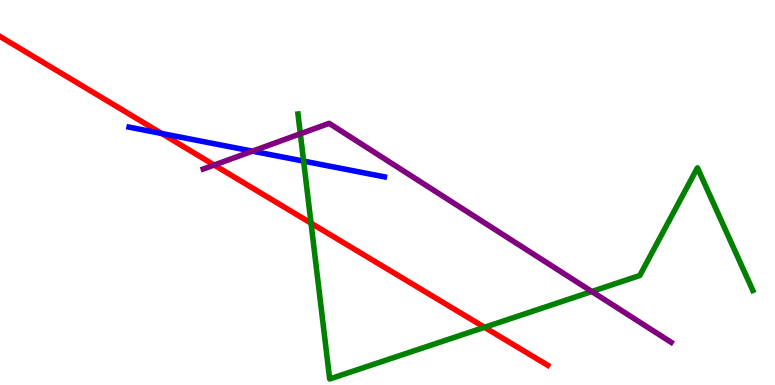[{'lines': ['blue', 'red'], 'intersections': [{'x': 2.09, 'y': 6.53}]}, {'lines': ['green', 'red'], 'intersections': [{'x': 4.01, 'y': 4.2}, {'x': 6.25, 'y': 1.5}]}, {'lines': ['purple', 'red'], 'intersections': [{'x': 2.76, 'y': 5.71}]}, {'lines': ['blue', 'green'], 'intersections': [{'x': 3.92, 'y': 5.82}]}, {'lines': ['blue', 'purple'], 'intersections': [{'x': 3.26, 'y': 6.07}]}, {'lines': ['green', 'purple'], 'intersections': [{'x': 3.88, 'y': 6.53}, {'x': 7.64, 'y': 2.43}]}]